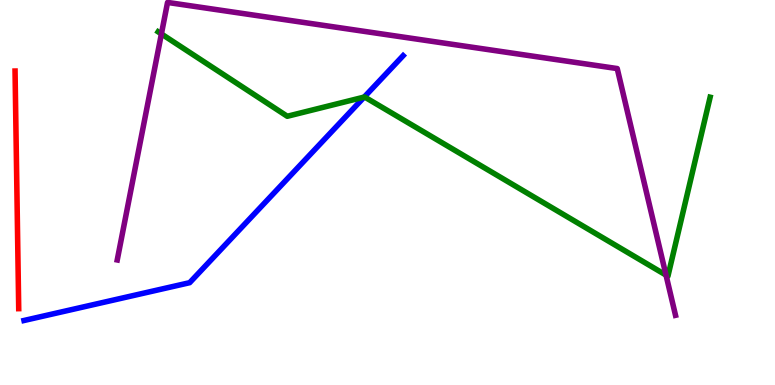[{'lines': ['blue', 'red'], 'intersections': []}, {'lines': ['green', 'red'], 'intersections': []}, {'lines': ['purple', 'red'], 'intersections': []}, {'lines': ['blue', 'green'], 'intersections': [{'x': 4.7, 'y': 7.48}]}, {'lines': ['blue', 'purple'], 'intersections': []}, {'lines': ['green', 'purple'], 'intersections': [{'x': 2.08, 'y': 9.12}, {'x': 8.59, 'y': 2.85}]}]